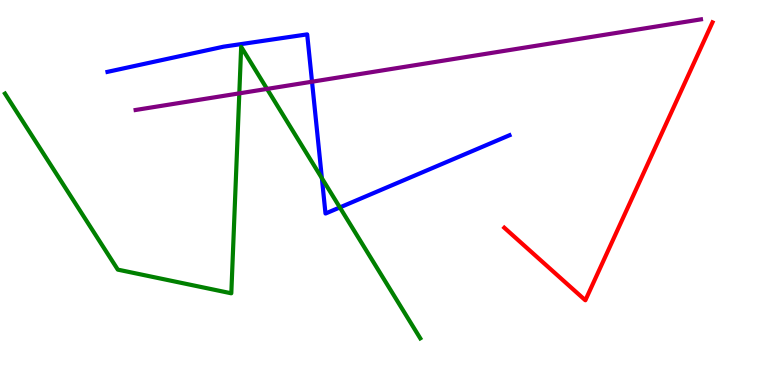[{'lines': ['blue', 'red'], 'intersections': []}, {'lines': ['green', 'red'], 'intersections': []}, {'lines': ['purple', 'red'], 'intersections': []}, {'lines': ['blue', 'green'], 'intersections': [{'x': 4.15, 'y': 5.37}, {'x': 4.39, 'y': 4.61}]}, {'lines': ['blue', 'purple'], 'intersections': [{'x': 4.03, 'y': 7.88}]}, {'lines': ['green', 'purple'], 'intersections': [{'x': 3.09, 'y': 7.57}, {'x': 3.45, 'y': 7.69}]}]